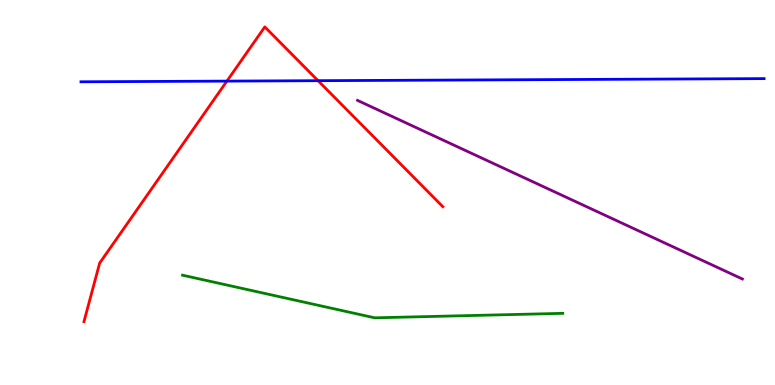[{'lines': ['blue', 'red'], 'intersections': [{'x': 2.93, 'y': 7.89}, {'x': 4.1, 'y': 7.9}]}, {'lines': ['green', 'red'], 'intersections': []}, {'lines': ['purple', 'red'], 'intersections': []}, {'lines': ['blue', 'green'], 'intersections': []}, {'lines': ['blue', 'purple'], 'intersections': []}, {'lines': ['green', 'purple'], 'intersections': []}]